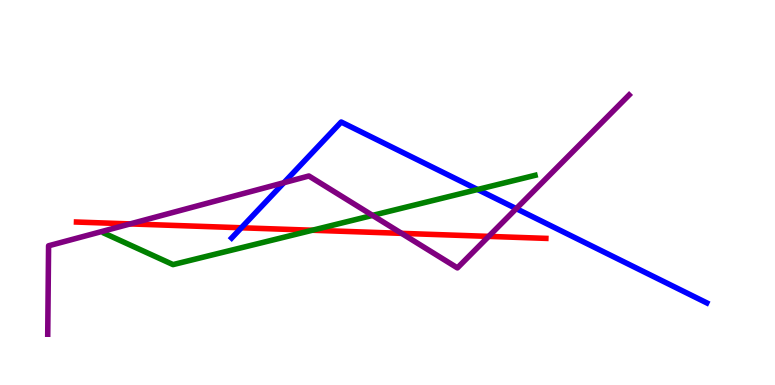[{'lines': ['blue', 'red'], 'intersections': [{'x': 3.11, 'y': 4.08}]}, {'lines': ['green', 'red'], 'intersections': [{'x': 4.03, 'y': 4.02}]}, {'lines': ['purple', 'red'], 'intersections': [{'x': 1.68, 'y': 4.18}, {'x': 5.18, 'y': 3.94}, {'x': 6.31, 'y': 3.86}]}, {'lines': ['blue', 'green'], 'intersections': [{'x': 6.16, 'y': 5.08}]}, {'lines': ['blue', 'purple'], 'intersections': [{'x': 3.66, 'y': 5.26}, {'x': 6.66, 'y': 4.58}]}, {'lines': ['green', 'purple'], 'intersections': [{'x': 4.81, 'y': 4.41}]}]